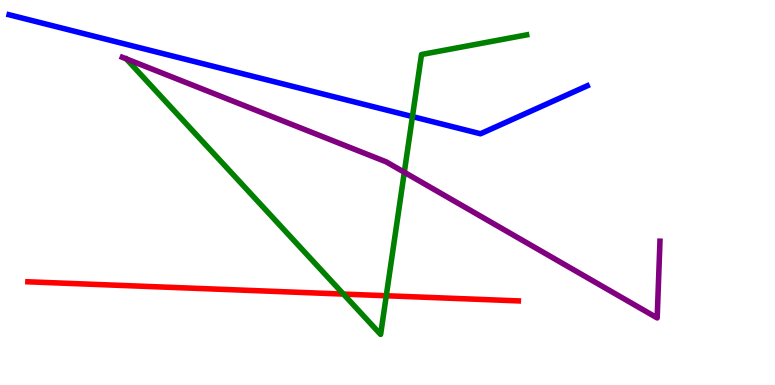[{'lines': ['blue', 'red'], 'intersections': []}, {'lines': ['green', 'red'], 'intersections': [{'x': 4.43, 'y': 2.36}, {'x': 4.98, 'y': 2.32}]}, {'lines': ['purple', 'red'], 'intersections': []}, {'lines': ['blue', 'green'], 'intersections': [{'x': 5.32, 'y': 6.97}]}, {'lines': ['blue', 'purple'], 'intersections': []}, {'lines': ['green', 'purple'], 'intersections': [{'x': 5.22, 'y': 5.53}]}]